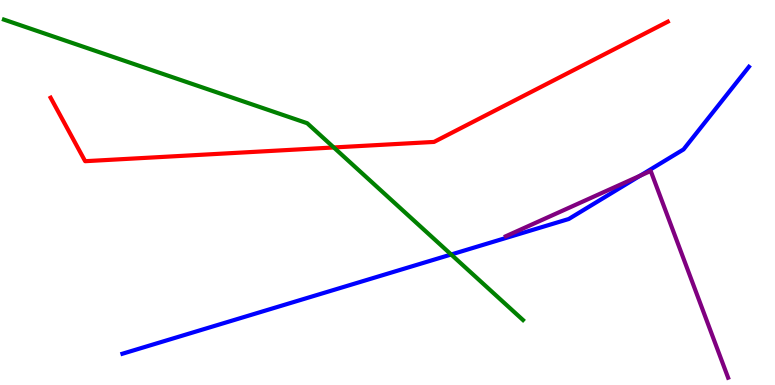[{'lines': ['blue', 'red'], 'intersections': []}, {'lines': ['green', 'red'], 'intersections': [{'x': 4.31, 'y': 6.17}]}, {'lines': ['purple', 'red'], 'intersections': []}, {'lines': ['blue', 'green'], 'intersections': [{'x': 5.82, 'y': 3.39}]}, {'lines': ['blue', 'purple'], 'intersections': [{'x': 8.26, 'y': 5.44}]}, {'lines': ['green', 'purple'], 'intersections': []}]